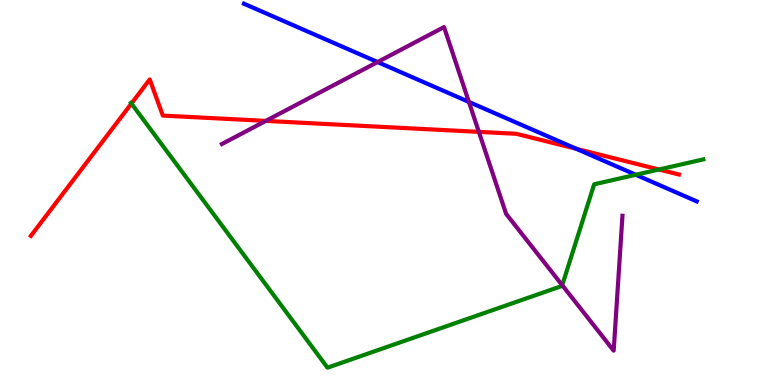[{'lines': ['blue', 'red'], 'intersections': [{'x': 7.44, 'y': 6.13}]}, {'lines': ['green', 'red'], 'intersections': [{'x': 1.7, 'y': 7.31}, {'x': 8.5, 'y': 5.6}]}, {'lines': ['purple', 'red'], 'intersections': [{'x': 3.43, 'y': 6.86}, {'x': 6.18, 'y': 6.57}]}, {'lines': ['blue', 'green'], 'intersections': [{'x': 8.2, 'y': 5.46}]}, {'lines': ['blue', 'purple'], 'intersections': [{'x': 4.87, 'y': 8.39}, {'x': 6.05, 'y': 7.35}]}, {'lines': ['green', 'purple'], 'intersections': [{'x': 7.25, 'y': 2.59}]}]